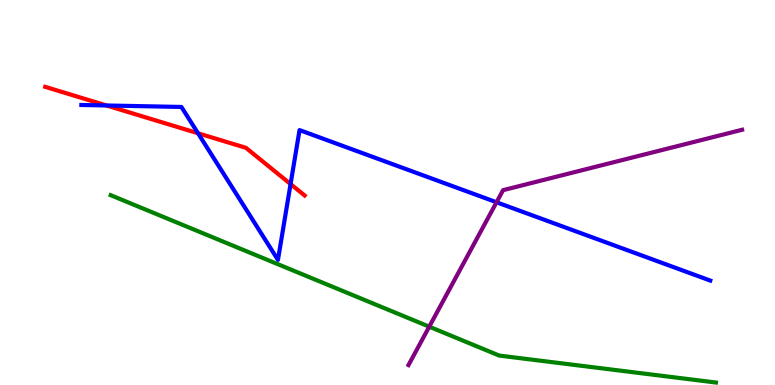[{'lines': ['blue', 'red'], 'intersections': [{'x': 1.37, 'y': 7.26}, {'x': 2.56, 'y': 6.54}, {'x': 3.75, 'y': 5.22}]}, {'lines': ['green', 'red'], 'intersections': []}, {'lines': ['purple', 'red'], 'intersections': []}, {'lines': ['blue', 'green'], 'intersections': []}, {'lines': ['blue', 'purple'], 'intersections': [{'x': 6.41, 'y': 4.75}]}, {'lines': ['green', 'purple'], 'intersections': [{'x': 5.54, 'y': 1.51}]}]